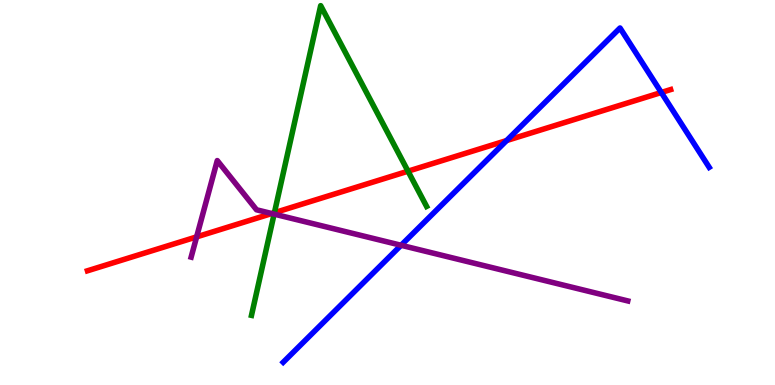[{'lines': ['blue', 'red'], 'intersections': [{'x': 6.54, 'y': 6.35}, {'x': 8.53, 'y': 7.6}]}, {'lines': ['green', 'red'], 'intersections': [{'x': 3.54, 'y': 4.48}, {'x': 5.26, 'y': 5.55}]}, {'lines': ['purple', 'red'], 'intersections': [{'x': 2.54, 'y': 3.85}, {'x': 3.51, 'y': 4.45}]}, {'lines': ['blue', 'green'], 'intersections': []}, {'lines': ['blue', 'purple'], 'intersections': [{'x': 5.18, 'y': 3.63}]}, {'lines': ['green', 'purple'], 'intersections': [{'x': 3.54, 'y': 4.44}]}]